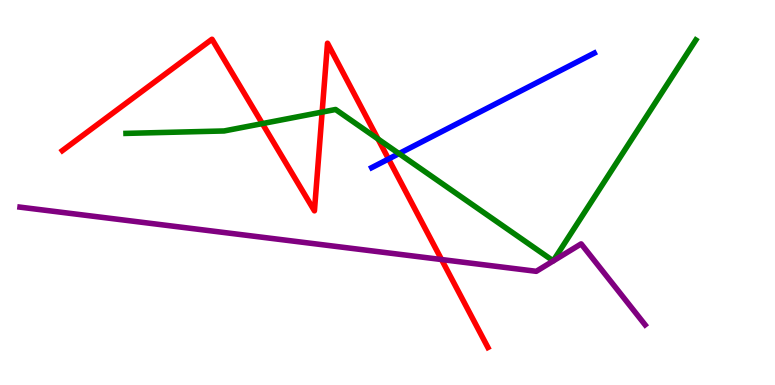[{'lines': ['blue', 'red'], 'intersections': [{'x': 5.01, 'y': 5.87}]}, {'lines': ['green', 'red'], 'intersections': [{'x': 3.39, 'y': 6.79}, {'x': 4.16, 'y': 7.09}, {'x': 4.88, 'y': 6.39}]}, {'lines': ['purple', 'red'], 'intersections': [{'x': 5.7, 'y': 3.26}]}, {'lines': ['blue', 'green'], 'intersections': [{'x': 5.15, 'y': 6.01}]}, {'lines': ['blue', 'purple'], 'intersections': []}, {'lines': ['green', 'purple'], 'intersections': []}]